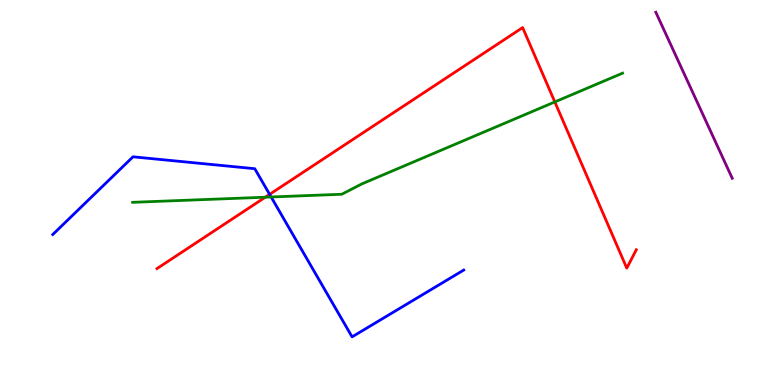[{'lines': ['blue', 'red'], 'intersections': [{'x': 3.48, 'y': 4.95}]}, {'lines': ['green', 'red'], 'intersections': [{'x': 3.42, 'y': 4.88}, {'x': 7.16, 'y': 7.35}]}, {'lines': ['purple', 'red'], 'intersections': []}, {'lines': ['blue', 'green'], 'intersections': [{'x': 3.5, 'y': 4.88}]}, {'lines': ['blue', 'purple'], 'intersections': []}, {'lines': ['green', 'purple'], 'intersections': []}]